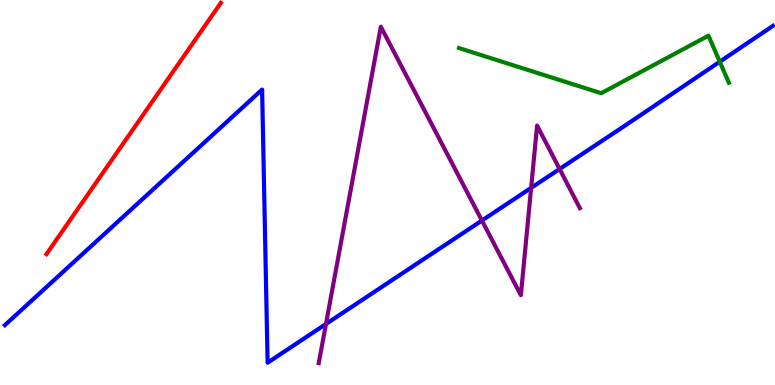[{'lines': ['blue', 'red'], 'intersections': []}, {'lines': ['green', 'red'], 'intersections': []}, {'lines': ['purple', 'red'], 'intersections': []}, {'lines': ['blue', 'green'], 'intersections': [{'x': 9.29, 'y': 8.4}]}, {'lines': ['blue', 'purple'], 'intersections': [{'x': 4.21, 'y': 1.58}, {'x': 6.22, 'y': 4.27}, {'x': 6.85, 'y': 5.12}, {'x': 7.22, 'y': 5.61}]}, {'lines': ['green', 'purple'], 'intersections': []}]